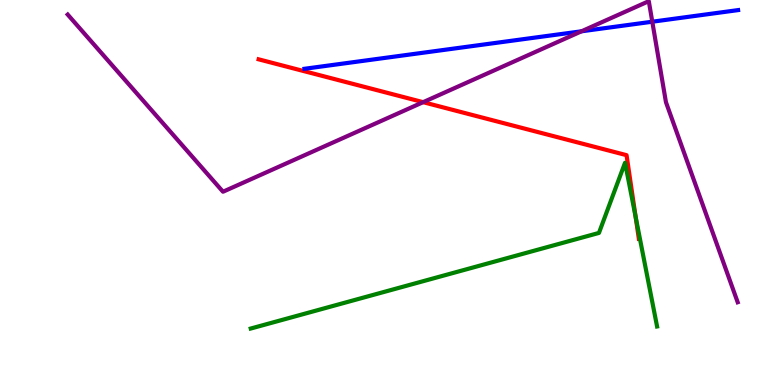[{'lines': ['blue', 'red'], 'intersections': []}, {'lines': ['green', 'red'], 'intersections': [{'x': 8.2, 'y': 4.37}]}, {'lines': ['purple', 'red'], 'intersections': [{'x': 5.46, 'y': 7.35}]}, {'lines': ['blue', 'green'], 'intersections': []}, {'lines': ['blue', 'purple'], 'intersections': [{'x': 7.5, 'y': 9.19}, {'x': 8.42, 'y': 9.44}]}, {'lines': ['green', 'purple'], 'intersections': []}]